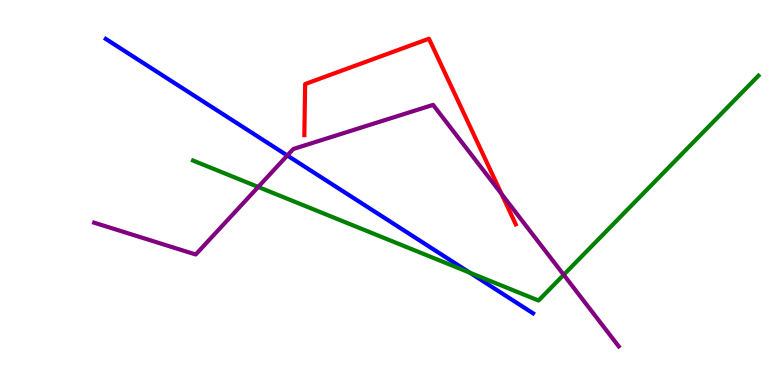[{'lines': ['blue', 'red'], 'intersections': []}, {'lines': ['green', 'red'], 'intersections': []}, {'lines': ['purple', 'red'], 'intersections': [{'x': 6.47, 'y': 4.96}]}, {'lines': ['blue', 'green'], 'intersections': [{'x': 6.06, 'y': 2.92}]}, {'lines': ['blue', 'purple'], 'intersections': [{'x': 3.71, 'y': 5.96}]}, {'lines': ['green', 'purple'], 'intersections': [{'x': 3.33, 'y': 5.14}, {'x': 7.27, 'y': 2.86}]}]